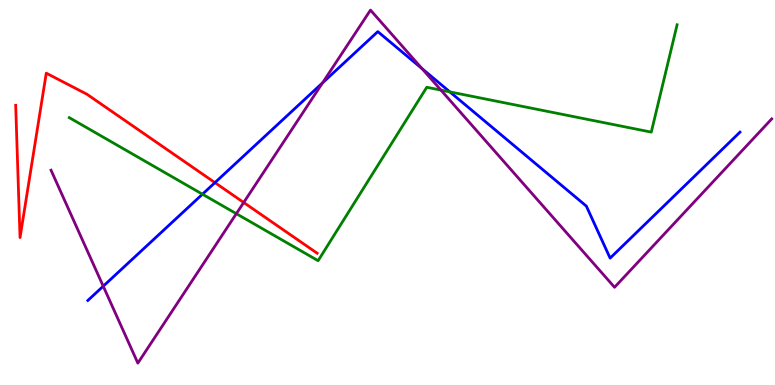[{'lines': ['blue', 'red'], 'intersections': [{'x': 2.77, 'y': 5.26}]}, {'lines': ['green', 'red'], 'intersections': []}, {'lines': ['purple', 'red'], 'intersections': [{'x': 3.14, 'y': 4.74}]}, {'lines': ['blue', 'green'], 'intersections': [{'x': 2.61, 'y': 4.96}, {'x': 5.8, 'y': 7.61}]}, {'lines': ['blue', 'purple'], 'intersections': [{'x': 1.33, 'y': 2.57}, {'x': 4.16, 'y': 7.85}, {'x': 5.45, 'y': 8.22}]}, {'lines': ['green', 'purple'], 'intersections': [{'x': 3.05, 'y': 4.45}, {'x': 5.69, 'y': 7.66}]}]